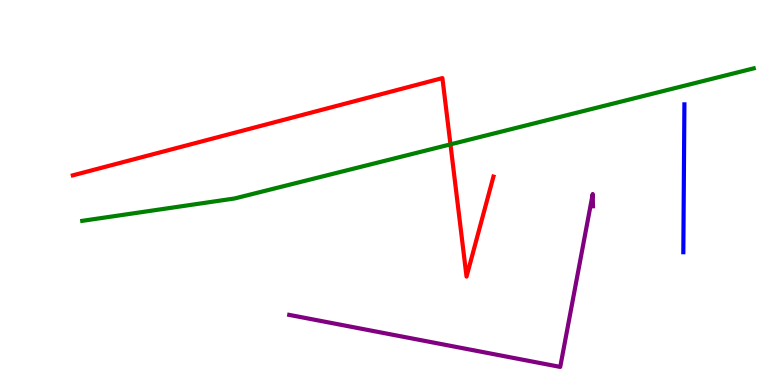[{'lines': ['blue', 'red'], 'intersections': []}, {'lines': ['green', 'red'], 'intersections': [{'x': 5.81, 'y': 6.25}]}, {'lines': ['purple', 'red'], 'intersections': []}, {'lines': ['blue', 'green'], 'intersections': []}, {'lines': ['blue', 'purple'], 'intersections': []}, {'lines': ['green', 'purple'], 'intersections': []}]